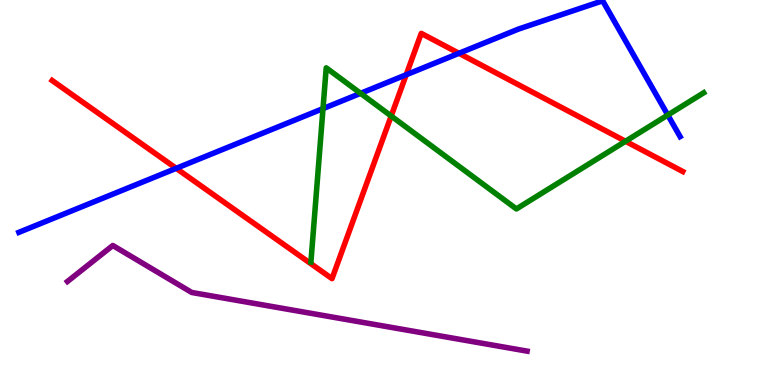[{'lines': ['blue', 'red'], 'intersections': [{'x': 2.27, 'y': 5.63}, {'x': 5.24, 'y': 8.06}, {'x': 5.92, 'y': 8.62}]}, {'lines': ['green', 'red'], 'intersections': [{'x': 5.05, 'y': 6.99}, {'x': 8.07, 'y': 6.33}]}, {'lines': ['purple', 'red'], 'intersections': []}, {'lines': ['blue', 'green'], 'intersections': [{'x': 4.17, 'y': 7.18}, {'x': 4.65, 'y': 7.58}, {'x': 8.62, 'y': 7.01}]}, {'lines': ['blue', 'purple'], 'intersections': []}, {'lines': ['green', 'purple'], 'intersections': []}]